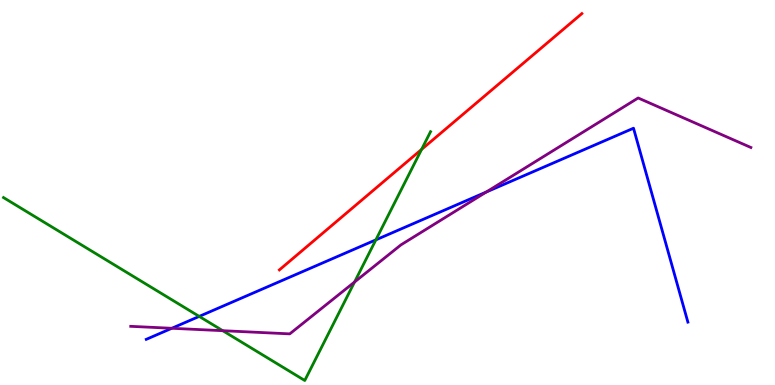[{'lines': ['blue', 'red'], 'intersections': []}, {'lines': ['green', 'red'], 'intersections': [{'x': 5.44, 'y': 6.12}]}, {'lines': ['purple', 'red'], 'intersections': []}, {'lines': ['blue', 'green'], 'intersections': [{'x': 2.57, 'y': 1.78}, {'x': 4.85, 'y': 3.77}]}, {'lines': ['blue', 'purple'], 'intersections': [{'x': 2.22, 'y': 1.47}, {'x': 6.28, 'y': 5.01}]}, {'lines': ['green', 'purple'], 'intersections': [{'x': 2.87, 'y': 1.41}, {'x': 4.57, 'y': 2.68}]}]